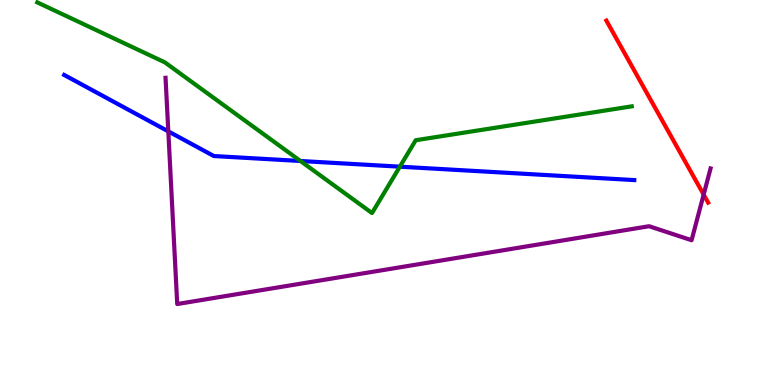[{'lines': ['blue', 'red'], 'intersections': []}, {'lines': ['green', 'red'], 'intersections': []}, {'lines': ['purple', 'red'], 'intersections': [{'x': 9.08, 'y': 4.95}]}, {'lines': ['blue', 'green'], 'intersections': [{'x': 3.88, 'y': 5.82}, {'x': 5.16, 'y': 5.67}]}, {'lines': ['blue', 'purple'], 'intersections': [{'x': 2.17, 'y': 6.59}]}, {'lines': ['green', 'purple'], 'intersections': []}]